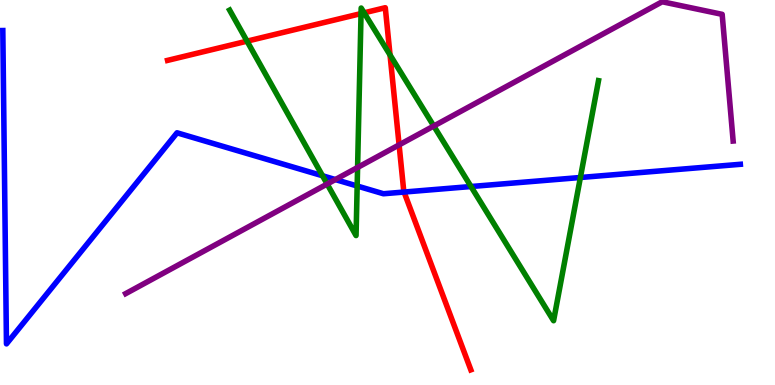[{'lines': ['blue', 'red'], 'intersections': [{'x': 5.21, 'y': 5.01}]}, {'lines': ['green', 'red'], 'intersections': [{'x': 3.19, 'y': 8.93}, {'x': 4.66, 'y': 9.65}, {'x': 4.7, 'y': 9.67}, {'x': 5.03, 'y': 8.57}]}, {'lines': ['purple', 'red'], 'intersections': [{'x': 5.15, 'y': 6.24}]}, {'lines': ['blue', 'green'], 'intersections': [{'x': 4.16, 'y': 5.43}, {'x': 4.61, 'y': 5.17}, {'x': 6.08, 'y': 5.16}, {'x': 7.49, 'y': 5.39}]}, {'lines': ['blue', 'purple'], 'intersections': [{'x': 4.33, 'y': 5.34}]}, {'lines': ['green', 'purple'], 'intersections': [{'x': 4.22, 'y': 5.22}, {'x': 4.61, 'y': 5.65}, {'x': 5.6, 'y': 6.73}]}]